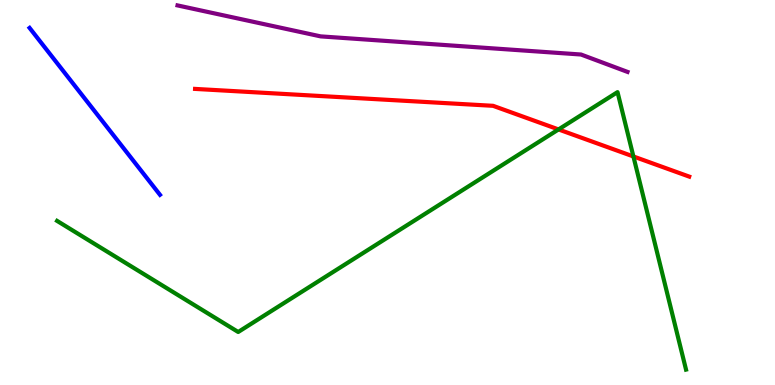[{'lines': ['blue', 'red'], 'intersections': []}, {'lines': ['green', 'red'], 'intersections': [{'x': 7.21, 'y': 6.64}, {'x': 8.17, 'y': 5.94}]}, {'lines': ['purple', 'red'], 'intersections': []}, {'lines': ['blue', 'green'], 'intersections': []}, {'lines': ['blue', 'purple'], 'intersections': []}, {'lines': ['green', 'purple'], 'intersections': []}]